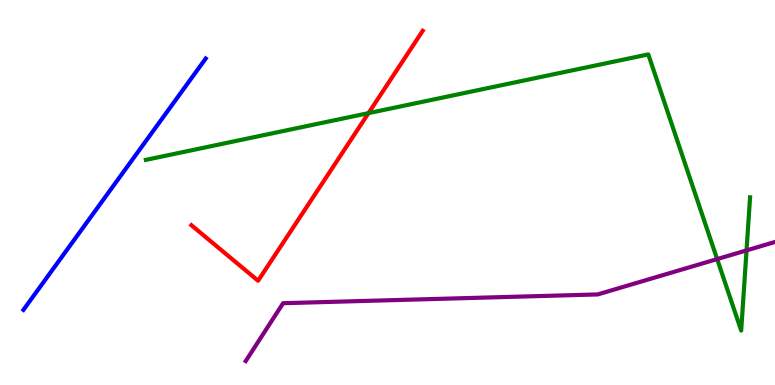[{'lines': ['blue', 'red'], 'intersections': []}, {'lines': ['green', 'red'], 'intersections': [{'x': 4.75, 'y': 7.06}]}, {'lines': ['purple', 'red'], 'intersections': []}, {'lines': ['blue', 'green'], 'intersections': []}, {'lines': ['blue', 'purple'], 'intersections': []}, {'lines': ['green', 'purple'], 'intersections': [{'x': 9.25, 'y': 3.27}, {'x': 9.63, 'y': 3.5}]}]